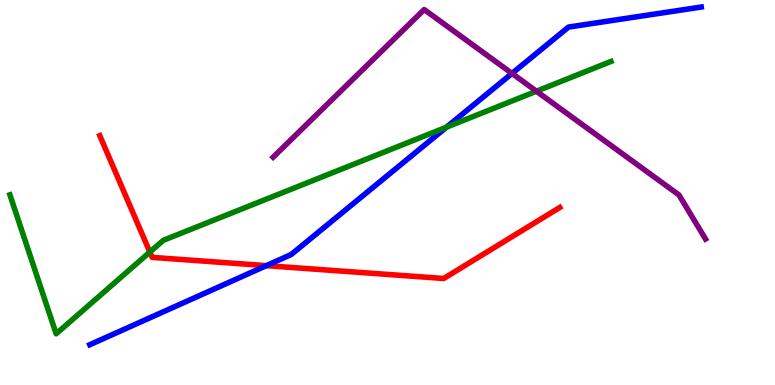[{'lines': ['blue', 'red'], 'intersections': [{'x': 3.44, 'y': 3.1}]}, {'lines': ['green', 'red'], 'intersections': [{'x': 1.93, 'y': 3.45}]}, {'lines': ['purple', 'red'], 'intersections': []}, {'lines': ['blue', 'green'], 'intersections': [{'x': 5.76, 'y': 6.7}]}, {'lines': ['blue', 'purple'], 'intersections': [{'x': 6.61, 'y': 8.09}]}, {'lines': ['green', 'purple'], 'intersections': [{'x': 6.92, 'y': 7.63}]}]